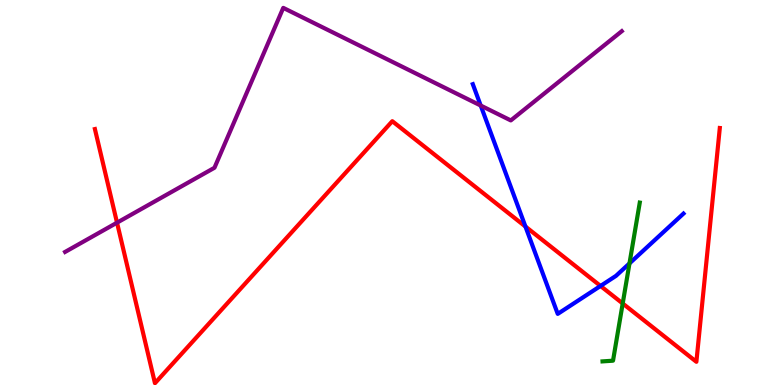[{'lines': ['blue', 'red'], 'intersections': [{'x': 6.78, 'y': 4.12}, {'x': 7.75, 'y': 2.57}]}, {'lines': ['green', 'red'], 'intersections': [{'x': 8.03, 'y': 2.12}]}, {'lines': ['purple', 'red'], 'intersections': [{'x': 1.51, 'y': 4.22}]}, {'lines': ['blue', 'green'], 'intersections': [{'x': 8.12, 'y': 3.16}]}, {'lines': ['blue', 'purple'], 'intersections': [{'x': 6.2, 'y': 7.26}]}, {'lines': ['green', 'purple'], 'intersections': []}]